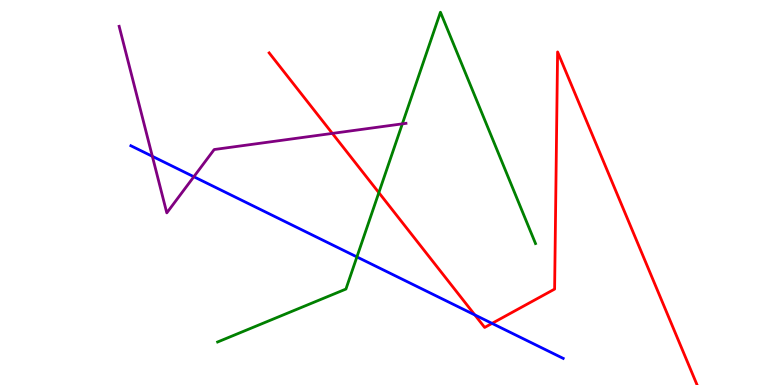[{'lines': ['blue', 'red'], 'intersections': [{'x': 6.13, 'y': 1.82}, {'x': 6.35, 'y': 1.6}]}, {'lines': ['green', 'red'], 'intersections': [{'x': 4.89, 'y': 5.0}]}, {'lines': ['purple', 'red'], 'intersections': [{'x': 4.29, 'y': 6.54}]}, {'lines': ['blue', 'green'], 'intersections': [{'x': 4.61, 'y': 3.33}]}, {'lines': ['blue', 'purple'], 'intersections': [{'x': 1.97, 'y': 5.94}, {'x': 2.5, 'y': 5.41}]}, {'lines': ['green', 'purple'], 'intersections': [{'x': 5.19, 'y': 6.78}]}]